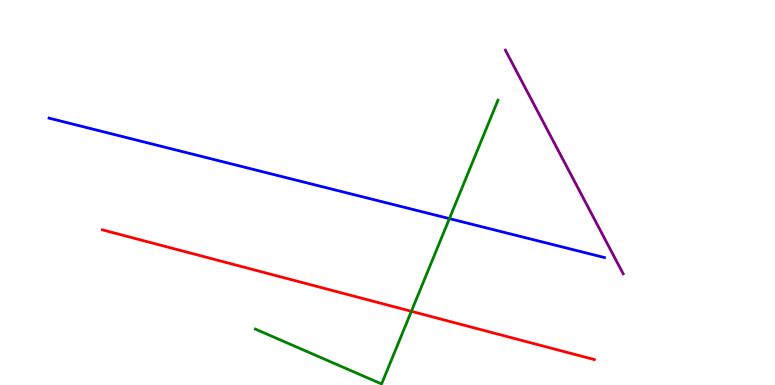[{'lines': ['blue', 'red'], 'intersections': []}, {'lines': ['green', 'red'], 'intersections': [{'x': 5.31, 'y': 1.91}]}, {'lines': ['purple', 'red'], 'intersections': []}, {'lines': ['blue', 'green'], 'intersections': [{'x': 5.8, 'y': 4.32}]}, {'lines': ['blue', 'purple'], 'intersections': []}, {'lines': ['green', 'purple'], 'intersections': []}]